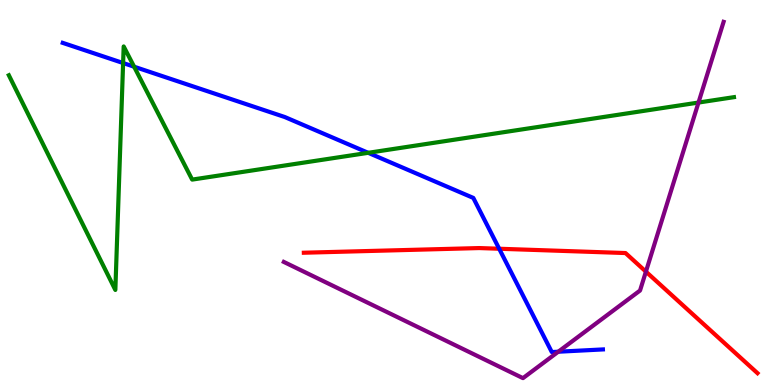[{'lines': ['blue', 'red'], 'intersections': [{'x': 6.44, 'y': 3.54}]}, {'lines': ['green', 'red'], 'intersections': []}, {'lines': ['purple', 'red'], 'intersections': [{'x': 8.33, 'y': 2.94}]}, {'lines': ['blue', 'green'], 'intersections': [{'x': 1.59, 'y': 8.36}, {'x': 1.73, 'y': 8.27}, {'x': 4.75, 'y': 6.03}]}, {'lines': ['blue', 'purple'], 'intersections': [{'x': 7.2, 'y': 0.864}]}, {'lines': ['green', 'purple'], 'intersections': [{'x': 9.01, 'y': 7.34}]}]